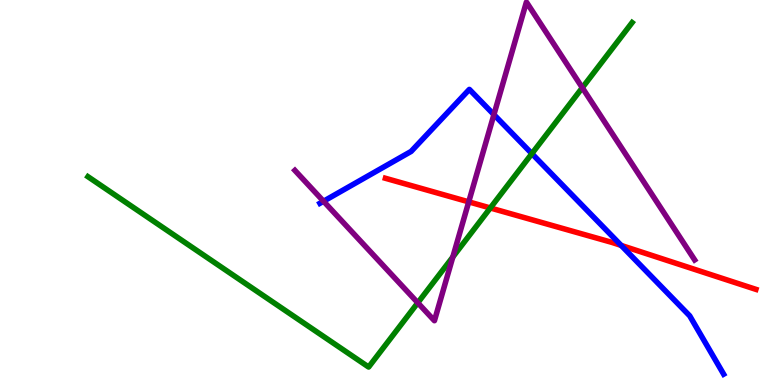[{'lines': ['blue', 'red'], 'intersections': [{'x': 8.02, 'y': 3.63}]}, {'lines': ['green', 'red'], 'intersections': [{'x': 6.33, 'y': 4.6}]}, {'lines': ['purple', 'red'], 'intersections': [{'x': 6.05, 'y': 4.76}]}, {'lines': ['blue', 'green'], 'intersections': [{'x': 6.86, 'y': 6.01}]}, {'lines': ['blue', 'purple'], 'intersections': [{'x': 4.17, 'y': 4.77}, {'x': 6.37, 'y': 7.02}]}, {'lines': ['green', 'purple'], 'intersections': [{'x': 5.39, 'y': 2.14}, {'x': 5.84, 'y': 3.33}, {'x': 7.51, 'y': 7.72}]}]